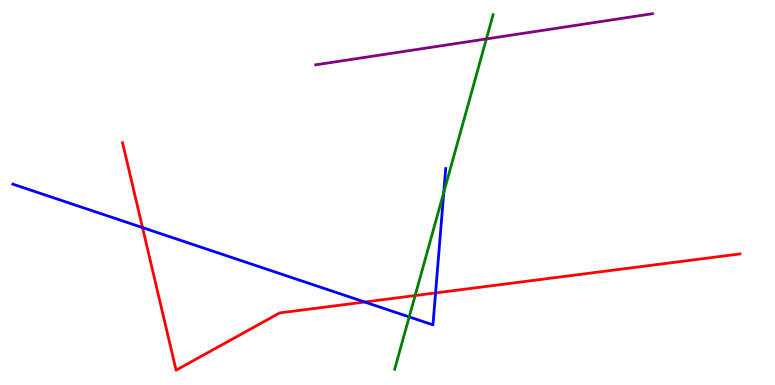[{'lines': ['blue', 'red'], 'intersections': [{'x': 1.84, 'y': 4.09}, {'x': 4.71, 'y': 2.16}, {'x': 5.62, 'y': 2.39}]}, {'lines': ['green', 'red'], 'intersections': [{'x': 5.36, 'y': 2.32}]}, {'lines': ['purple', 'red'], 'intersections': []}, {'lines': ['blue', 'green'], 'intersections': [{'x': 5.28, 'y': 1.77}, {'x': 5.73, 'y': 5.0}]}, {'lines': ['blue', 'purple'], 'intersections': []}, {'lines': ['green', 'purple'], 'intersections': [{'x': 6.28, 'y': 8.99}]}]